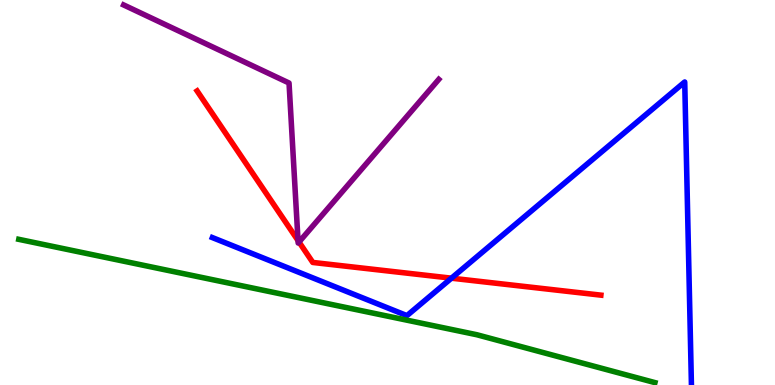[{'lines': ['blue', 'red'], 'intersections': [{'x': 5.83, 'y': 2.77}]}, {'lines': ['green', 'red'], 'intersections': []}, {'lines': ['purple', 'red'], 'intersections': [{'x': 3.85, 'y': 3.75}, {'x': 3.86, 'y': 3.71}]}, {'lines': ['blue', 'green'], 'intersections': []}, {'lines': ['blue', 'purple'], 'intersections': []}, {'lines': ['green', 'purple'], 'intersections': []}]